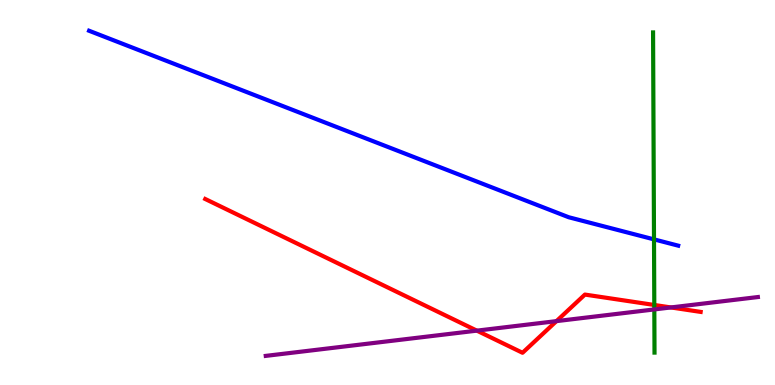[{'lines': ['blue', 'red'], 'intersections': []}, {'lines': ['green', 'red'], 'intersections': [{'x': 8.44, 'y': 2.08}]}, {'lines': ['purple', 'red'], 'intersections': [{'x': 6.15, 'y': 1.41}, {'x': 7.18, 'y': 1.66}, {'x': 8.66, 'y': 2.01}]}, {'lines': ['blue', 'green'], 'intersections': [{'x': 8.44, 'y': 3.78}]}, {'lines': ['blue', 'purple'], 'intersections': []}, {'lines': ['green', 'purple'], 'intersections': [{'x': 8.44, 'y': 1.96}]}]